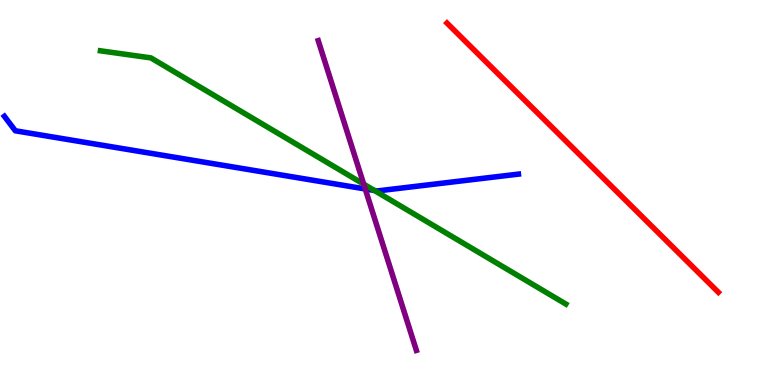[{'lines': ['blue', 'red'], 'intersections': []}, {'lines': ['green', 'red'], 'intersections': []}, {'lines': ['purple', 'red'], 'intersections': []}, {'lines': ['blue', 'green'], 'intersections': [{'x': 4.83, 'y': 5.05}]}, {'lines': ['blue', 'purple'], 'intersections': [{'x': 4.71, 'y': 5.09}]}, {'lines': ['green', 'purple'], 'intersections': [{'x': 4.69, 'y': 5.22}]}]